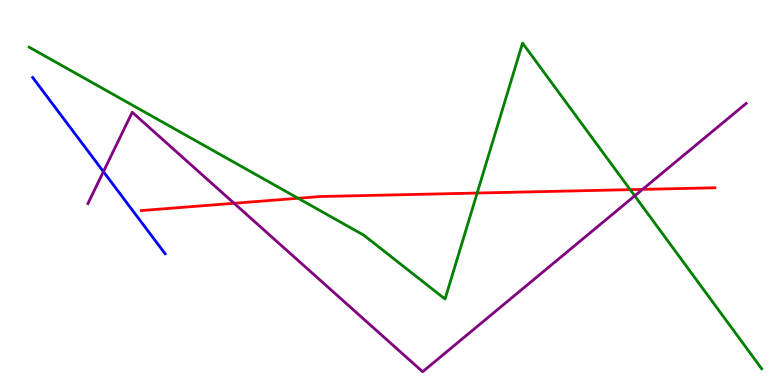[{'lines': ['blue', 'red'], 'intersections': []}, {'lines': ['green', 'red'], 'intersections': [{'x': 3.85, 'y': 4.85}, {'x': 6.16, 'y': 4.99}, {'x': 8.13, 'y': 5.07}]}, {'lines': ['purple', 'red'], 'intersections': [{'x': 3.02, 'y': 4.72}, {'x': 8.29, 'y': 5.08}]}, {'lines': ['blue', 'green'], 'intersections': []}, {'lines': ['blue', 'purple'], 'intersections': [{'x': 1.33, 'y': 5.54}]}, {'lines': ['green', 'purple'], 'intersections': [{'x': 8.19, 'y': 4.91}]}]